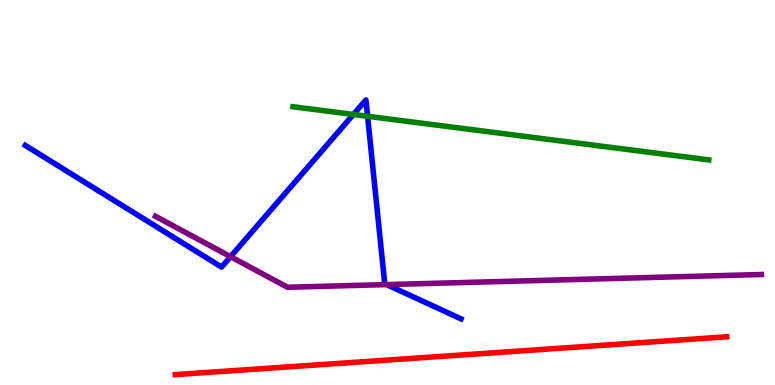[{'lines': ['blue', 'red'], 'intersections': []}, {'lines': ['green', 'red'], 'intersections': []}, {'lines': ['purple', 'red'], 'intersections': []}, {'lines': ['blue', 'green'], 'intersections': [{'x': 4.56, 'y': 7.03}, {'x': 4.74, 'y': 6.98}]}, {'lines': ['blue', 'purple'], 'intersections': [{'x': 2.97, 'y': 3.33}, {'x': 4.99, 'y': 2.61}]}, {'lines': ['green', 'purple'], 'intersections': []}]